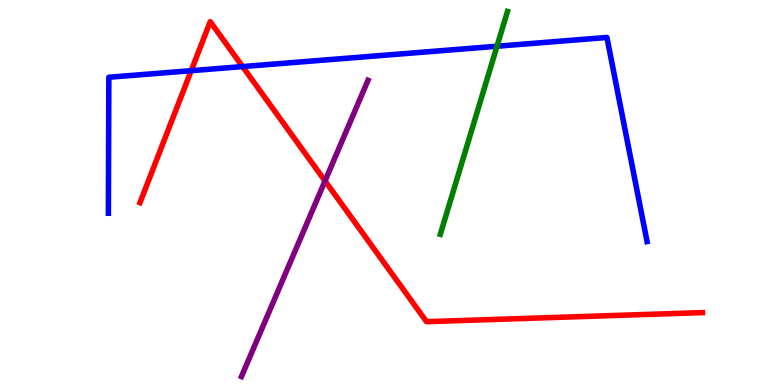[{'lines': ['blue', 'red'], 'intersections': [{'x': 2.47, 'y': 8.16}, {'x': 3.13, 'y': 8.27}]}, {'lines': ['green', 'red'], 'intersections': []}, {'lines': ['purple', 'red'], 'intersections': [{'x': 4.19, 'y': 5.3}]}, {'lines': ['blue', 'green'], 'intersections': [{'x': 6.41, 'y': 8.8}]}, {'lines': ['blue', 'purple'], 'intersections': []}, {'lines': ['green', 'purple'], 'intersections': []}]